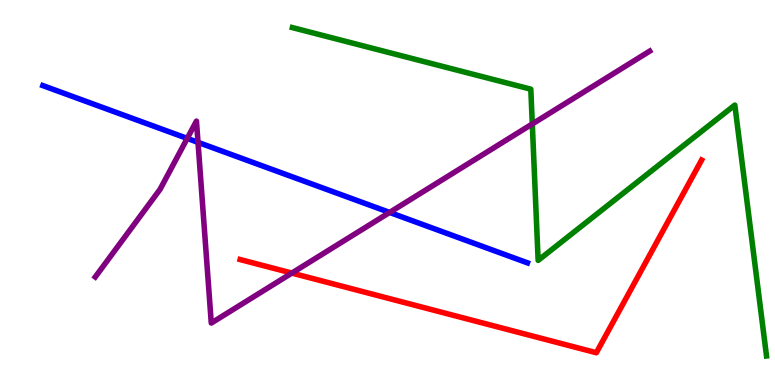[{'lines': ['blue', 'red'], 'intersections': []}, {'lines': ['green', 'red'], 'intersections': []}, {'lines': ['purple', 'red'], 'intersections': [{'x': 3.77, 'y': 2.91}]}, {'lines': ['blue', 'green'], 'intersections': []}, {'lines': ['blue', 'purple'], 'intersections': [{'x': 2.42, 'y': 6.41}, {'x': 2.55, 'y': 6.3}, {'x': 5.03, 'y': 4.48}]}, {'lines': ['green', 'purple'], 'intersections': [{'x': 6.87, 'y': 6.78}]}]